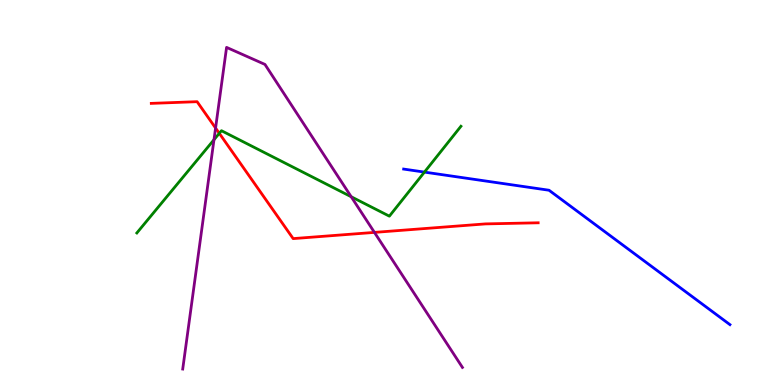[{'lines': ['blue', 'red'], 'intersections': []}, {'lines': ['green', 'red'], 'intersections': [{'x': 2.83, 'y': 6.54}]}, {'lines': ['purple', 'red'], 'intersections': [{'x': 2.78, 'y': 6.67}, {'x': 4.83, 'y': 3.96}]}, {'lines': ['blue', 'green'], 'intersections': [{'x': 5.48, 'y': 5.53}]}, {'lines': ['blue', 'purple'], 'intersections': []}, {'lines': ['green', 'purple'], 'intersections': [{'x': 2.76, 'y': 6.37}, {'x': 4.53, 'y': 4.89}]}]